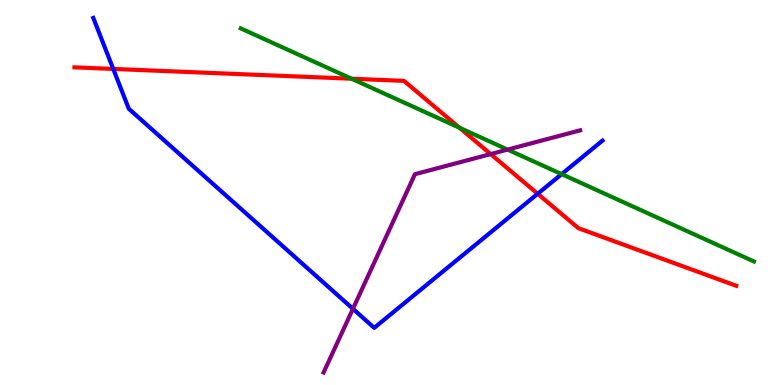[{'lines': ['blue', 'red'], 'intersections': [{'x': 1.46, 'y': 8.21}, {'x': 6.94, 'y': 4.97}]}, {'lines': ['green', 'red'], 'intersections': [{'x': 4.54, 'y': 7.96}, {'x': 5.93, 'y': 6.68}]}, {'lines': ['purple', 'red'], 'intersections': [{'x': 6.33, 'y': 6.0}]}, {'lines': ['blue', 'green'], 'intersections': [{'x': 7.25, 'y': 5.48}]}, {'lines': ['blue', 'purple'], 'intersections': [{'x': 4.55, 'y': 1.98}]}, {'lines': ['green', 'purple'], 'intersections': [{'x': 6.55, 'y': 6.11}]}]